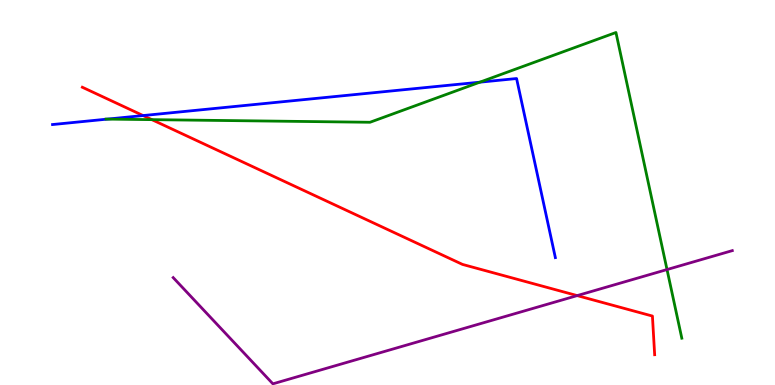[{'lines': ['blue', 'red'], 'intersections': [{'x': 1.85, 'y': 7.0}]}, {'lines': ['green', 'red'], 'intersections': [{'x': 1.96, 'y': 6.89}]}, {'lines': ['purple', 'red'], 'intersections': [{'x': 7.45, 'y': 2.32}]}, {'lines': ['blue', 'green'], 'intersections': [{'x': 1.39, 'y': 6.91}, {'x': 6.19, 'y': 7.87}]}, {'lines': ['blue', 'purple'], 'intersections': []}, {'lines': ['green', 'purple'], 'intersections': [{'x': 8.61, 'y': 3.0}]}]